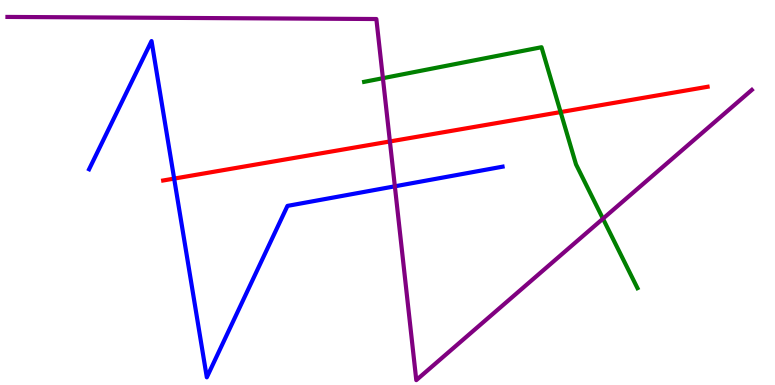[{'lines': ['blue', 'red'], 'intersections': [{'x': 2.25, 'y': 5.36}]}, {'lines': ['green', 'red'], 'intersections': [{'x': 7.23, 'y': 7.09}]}, {'lines': ['purple', 'red'], 'intersections': [{'x': 5.03, 'y': 6.33}]}, {'lines': ['blue', 'green'], 'intersections': []}, {'lines': ['blue', 'purple'], 'intersections': [{'x': 5.09, 'y': 5.16}]}, {'lines': ['green', 'purple'], 'intersections': [{'x': 4.94, 'y': 7.97}, {'x': 7.78, 'y': 4.32}]}]